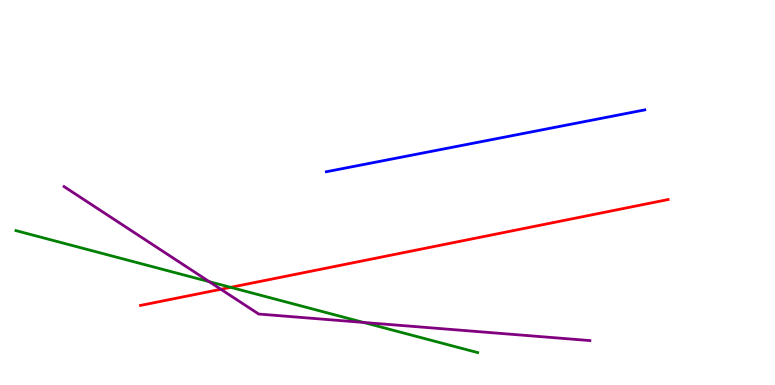[{'lines': ['blue', 'red'], 'intersections': []}, {'lines': ['green', 'red'], 'intersections': [{'x': 2.98, 'y': 2.54}]}, {'lines': ['purple', 'red'], 'intersections': [{'x': 2.85, 'y': 2.49}]}, {'lines': ['blue', 'green'], 'intersections': []}, {'lines': ['blue', 'purple'], 'intersections': []}, {'lines': ['green', 'purple'], 'intersections': [{'x': 2.7, 'y': 2.68}, {'x': 4.69, 'y': 1.62}]}]